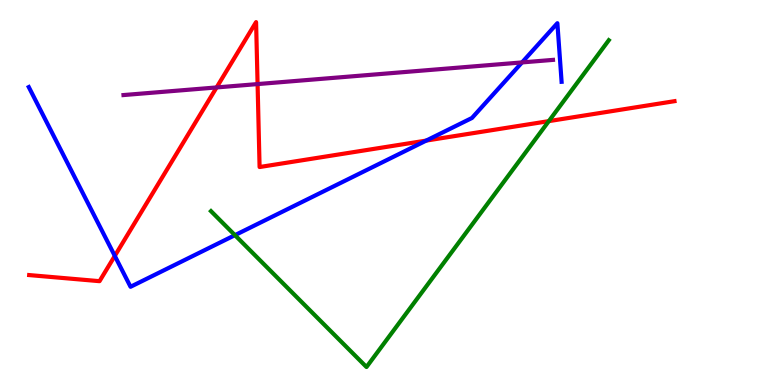[{'lines': ['blue', 'red'], 'intersections': [{'x': 1.48, 'y': 3.35}, {'x': 5.5, 'y': 6.35}]}, {'lines': ['green', 'red'], 'intersections': [{'x': 7.08, 'y': 6.85}]}, {'lines': ['purple', 'red'], 'intersections': [{'x': 2.79, 'y': 7.73}, {'x': 3.32, 'y': 7.82}]}, {'lines': ['blue', 'green'], 'intersections': [{'x': 3.03, 'y': 3.89}]}, {'lines': ['blue', 'purple'], 'intersections': [{'x': 6.74, 'y': 8.38}]}, {'lines': ['green', 'purple'], 'intersections': []}]